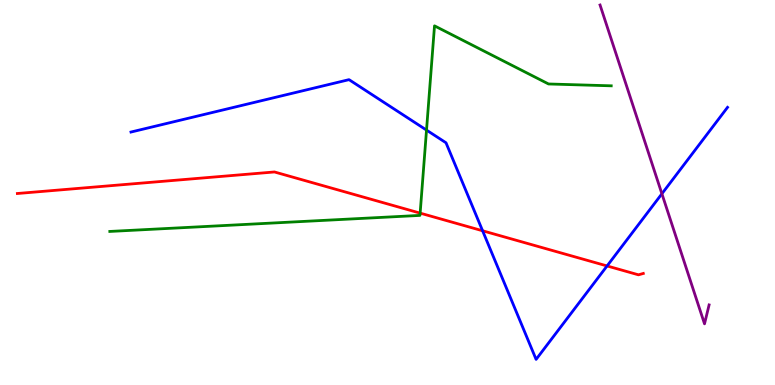[{'lines': ['blue', 'red'], 'intersections': [{'x': 6.23, 'y': 4.01}, {'x': 7.83, 'y': 3.09}]}, {'lines': ['green', 'red'], 'intersections': [{'x': 5.42, 'y': 4.46}]}, {'lines': ['purple', 'red'], 'intersections': []}, {'lines': ['blue', 'green'], 'intersections': [{'x': 5.5, 'y': 6.62}]}, {'lines': ['blue', 'purple'], 'intersections': [{'x': 8.54, 'y': 4.97}]}, {'lines': ['green', 'purple'], 'intersections': []}]